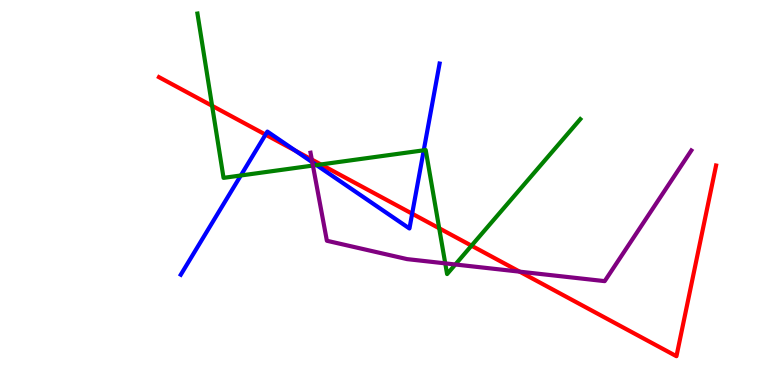[{'lines': ['blue', 'red'], 'intersections': [{'x': 3.43, 'y': 6.5}, {'x': 3.81, 'y': 6.08}, {'x': 5.32, 'y': 4.45}]}, {'lines': ['green', 'red'], 'intersections': [{'x': 2.74, 'y': 7.25}, {'x': 4.14, 'y': 5.73}, {'x': 5.67, 'y': 4.07}, {'x': 6.08, 'y': 3.62}]}, {'lines': ['purple', 'red'], 'intersections': [{'x': 4.02, 'y': 5.86}, {'x': 6.71, 'y': 2.94}]}, {'lines': ['blue', 'green'], 'intersections': [{'x': 3.11, 'y': 5.44}, {'x': 4.08, 'y': 5.71}, {'x': 5.47, 'y': 6.1}]}, {'lines': ['blue', 'purple'], 'intersections': [{'x': 4.03, 'y': 5.79}]}, {'lines': ['green', 'purple'], 'intersections': [{'x': 4.04, 'y': 5.7}, {'x': 5.75, 'y': 3.16}, {'x': 5.88, 'y': 3.13}]}]